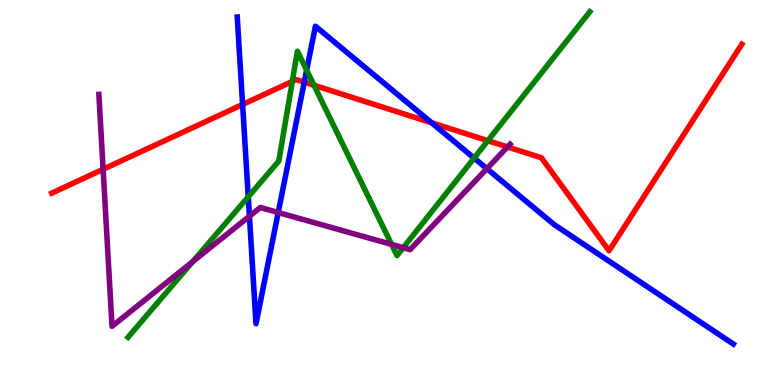[{'lines': ['blue', 'red'], 'intersections': [{'x': 3.13, 'y': 7.29}, {'x': 3.93, 'y': 7.87}, {'x': 5.57, 'y': 6.81}]}, {'lines': ['green', 'red'], 'intersections': [{'x': 3.77, 'y': 7.89}, {'x': 4.05, 'y': 7.79}, {'x': 6.3, 'y': 6.35}]}, {'lines': ['purple', 'red'], 'intersections': [{'x': 1.33, 'y': 5.6}, {'x': 6.55, 'y': 6.18}]}, {'lines': ['blue', 'green'], 'intersections': [{'x': 3.2, 'y': 4.89}, {'x': 3.96, 'y': 8.18}, {'x': 6.12, 'y': 5.89}]}, {'lines': ['blue', 'purple'], 'intersections': [{'x': 3.22, 'y': 4.38}, {'x': 3.59, 'y': 4.48}, {'x': 6.28, 'y': 5.62}]}, {'lines': ['green', 'purple'], 'intersections': [{'x': 2.49, 'y': 3.2}, {'x': 5.05, 'y': 3.65}, {'x': 5.2, 'y': 3.57}]}]